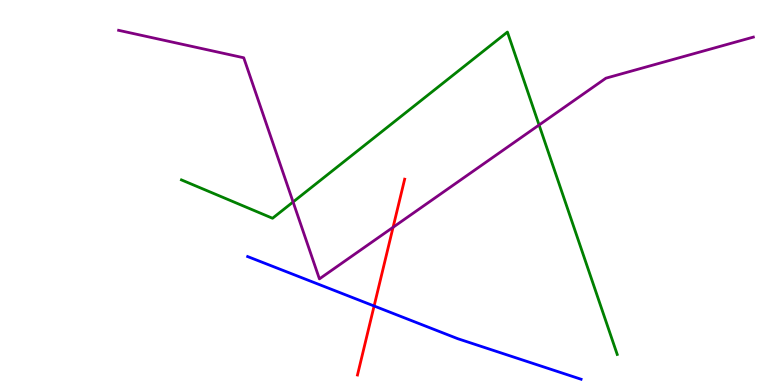[{'lines': ['blue', 'red'], 'intersections': [{'x': 4.83, 'y': 2.05}]}, {'lines': ['green', 'red'], 'intersections': []}, {'lines': ['purple', 'red'], 'intersections': [{'x': 5.07, 'y': 4.1}]}, {'lines': ['blue', 'green'], 'intersections': []}, {'lines': ['blue', 'purple'], 'intersections': []}, {'lines': ['green', 'purple'], 'intersections': [{'x': 3.78, 'y': 4.75}, {'x': 6.96, 'y': 6.75}]}]